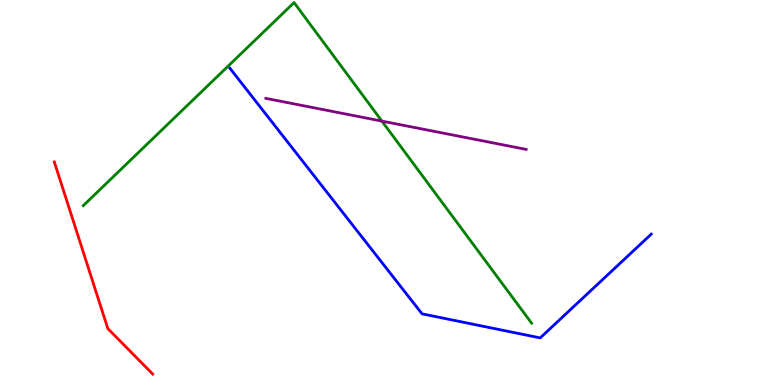[{'lines': ['blue', 'red'], 'intersections': []}, {'lines': ['green', 'red'], 'intersections': []}, {'lines': ['purple', 'red'], 'intersections': []}, {'lines': ['blue', 'green'], 'intersections': []}, {'lines': ['blue', 'purple'], 'intersections': []}, {'lines': ['green', 'purple'], 'intersections': [{'x': 4.93, 'y': 6.85}]}]